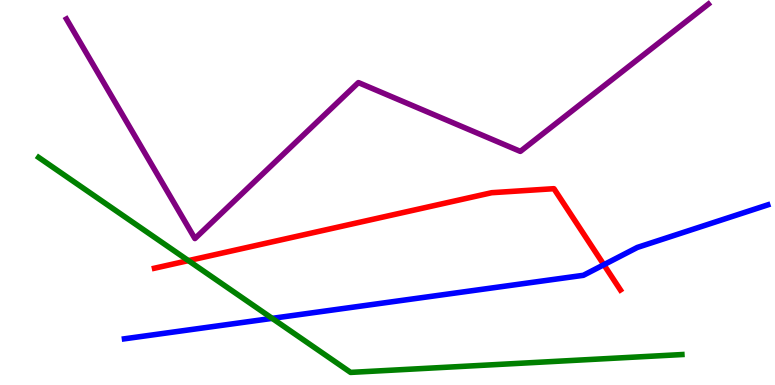[{'lines': ['blue', 'red'], 'intersections': [{'x': 7.79, 'y': 3.12}]}, {'lines': ['green', 'red'], 'intersections': [{'x': 2.43, 'y': 3.23}]}, {'lines': ['purple', 'red'], 'intersections': []}, {'lines': ['blue', 'green'], 'intersections': [{'x': 3.51, 'y': 1.73}]}, {'lines': ['blue', 'purple'], 'intersections': []}, {'lines': ['green', 'purple'], 'intersections': []}]